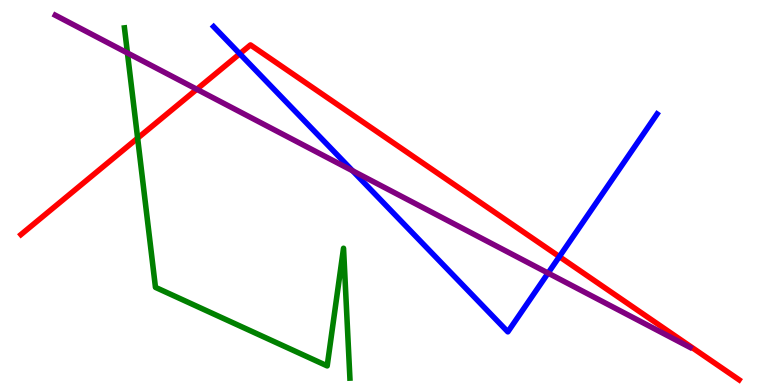[{'lines': ['blue', 'red'], 'intersections': [{'x': 3.09, 'y': 8.6}, {'x': 7.22, 'y': 3.33}]}, {'lines': ['green', 'red'], 'intersections': [{'x': 1.78, 'y': 6.41}]}, {'lines': ['purple', 'red'], 'intersections': [{'x': 2.54, 'y': 7.68}]}, {'lines': ['blue', 'green'], 'intersections': []}, {'lines': ['blue', 'purple'], 'intersections': [{'x': 4.55, 'y': 5.56}, {'x': 7.07, 'y': 2.91}]}, {'lines': ['green', 'purple'], 'intersections': [{'x': 1.64, 'y': 8.62}]}]